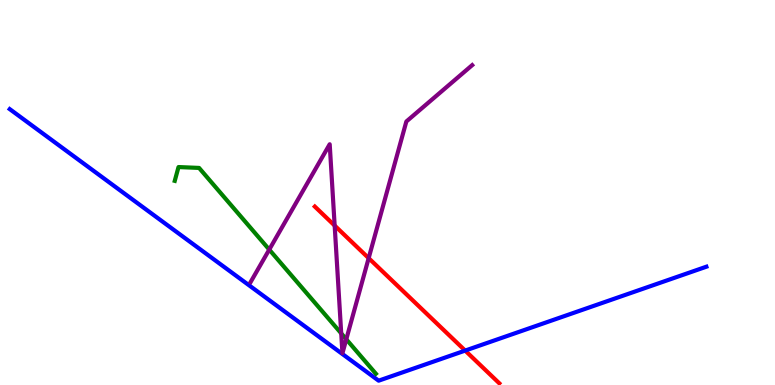[{'lines': ['blue', 'red'], 'intersections': [{'x': 6.0, 'y': 0.894}]}, {'lines': ['green', 'red'], 'intersections': []}, {'lines': ['purple', 'red'], 'intersections': [{'x': 4.32, 'y': 4.14}, {'x': 4.76, 'y': 3.29}]}, {'lines': ['blue', 'green'], 'intersections': []}, {'lines': ['blue', 'purple'], 'intersections': []}, {'lines': ['green', 'purple'], 'intersections': [{'x': 3.47, 'y': 3.52}, {'x': 4.4, 'y': 1.34}, {'x': 4.47, 'y': 1.19}]}]